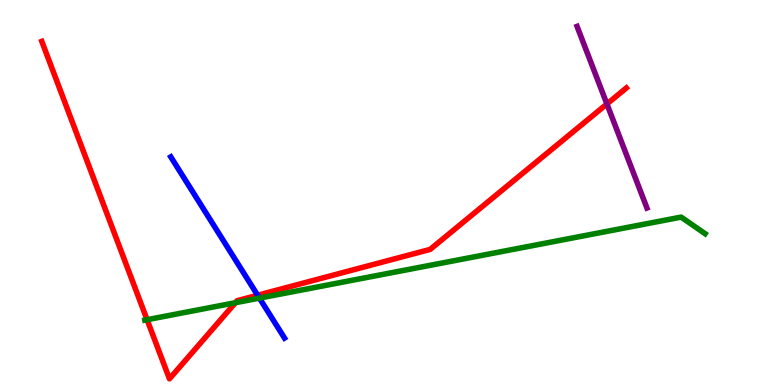[{'lines': ['blue', 'red'], 'intersections': [{'x': 3.32, 'y': 2.33}]}, {'lines': ['green', 'red'], 'intersections': [{'x': 1.9, 'y': 1.7}, {'x': 3.04, 'y': 2.14}]}, {'lines': ['purple', 'red'], 'intersections': [{'x': 7.83, 'y': 7.3}]}, {'lines': ['blue', 'green'], 'intersections': [{'x': 3.35, 'y': 2.26}]}, {'lines': ['blue', 'purple'], 'intersections': []}, {'lines': ['green', 'purple'], 'intersections': []}]